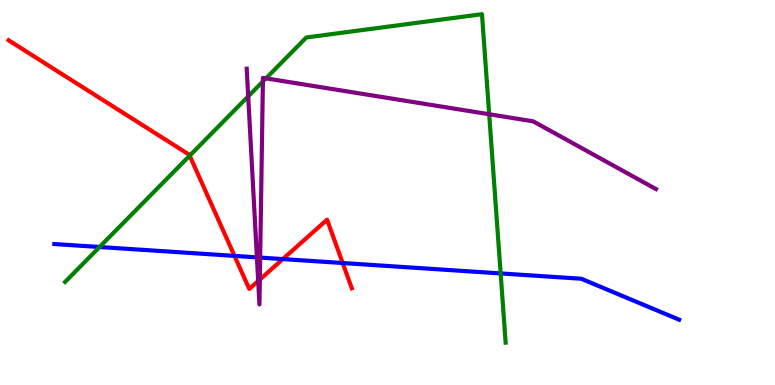[{'lines': ['blue', 'red'], 'intersections': [{'x': 3.03, 'y': 3.35}, {'x': 3.65, 'y': 3.27}, {'x': 4.42, 'y': 3.17}]}, {'lines': ['green', 'red'], 'intersections': [{'x': 2.45, 'y': 5.96}]}, {'lines': ['purple', 'red'], 'intersections': [{'x': 3.33, 'y': 2.7}, {'x': 3.35, 'y': 2.74}]}, {'lines': ['blue', 'green'], 'intersections': [{'x': 1.28, 'y': 3.58}, {'x': 6.46, 'y': 2.9}]}, {'lines': ['blue', 'purple'], 'intersections': [{'x': 3.31, 'y': 3.32}, {'x': 3.36, 'y': 3.31}]}, {'lines': ['green', 'purple'], 'intersections': [{'x': 3.2, 'y': 7.5}, {'x': 3.39, 'y': 7.88}, {'x': 3.43, 'y': 7.96}, {'x': 6.31, 'y': 7.03}]}]